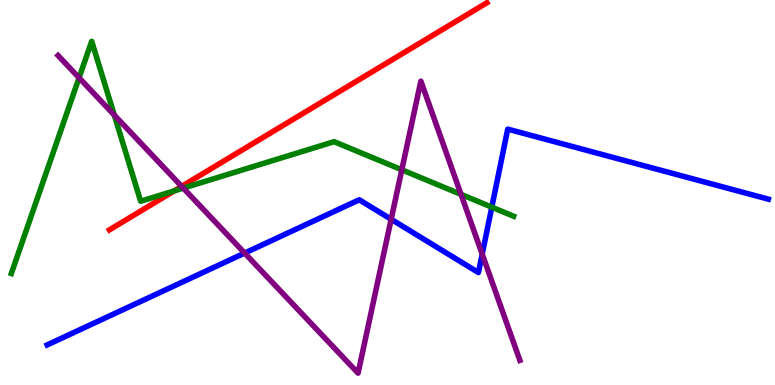[{'lines': ['blue', 'red'], 'intersections': []}, {'lines': ['green', 'red'], 'intersections': [{'x': 2.25, 'y': 5.04}]}, {'lines': ['purple', 'red'], 'intersections': [{'x': 2.34, 'y': 5.16}]}, {'lines': ['blue', 'green'], 'intersections': [{'x': 6.35, 'y': 4.62}]}, {'lines': ['blue', 'purple'], 'intersections': [{'x': 3.16, 'y': 3.43}, {'x': 5.05, 'y': 4.3}, {'x': 6.22, 'y': 3.4}]}, {'lines': ['green', 'purple'], 'intersections': [{'x': 1.02, 'y': 7.98}, {'x': 1.47, 'y': 7.01}, {'x': 2.36, 'y': 5.11}, {'x': 5.18, 'y': 5.59}, {'x': 5.95, 'y': 4.95}]}]